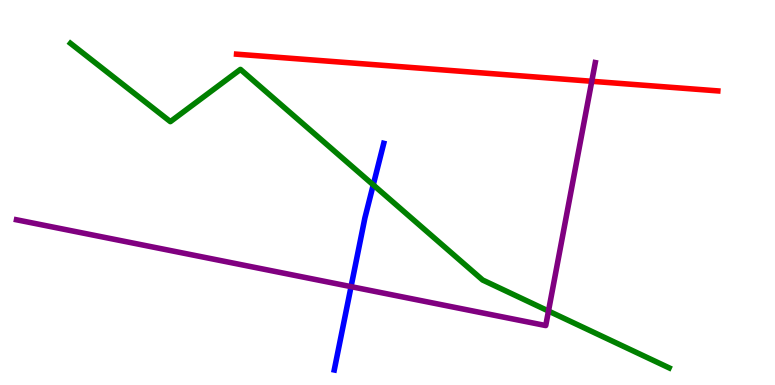[{'lines': ['blue', 'red'], 'intersections': []}, {'lines': ['green', 'red'], 'intersections': []}, {'lines': ['purple', 'red'], 'intersections': [{'x': 7.64, 'y': 7.89}]}, {'lines': ['blue', 'green'], 'intersections': [{'x': 4.82, 'y': 5.2}]}, {'lines': ['blue', 'purple'], 'intersections': [{'x': 4.53, 'y': 2.55}]}, {'lines': ['green', 'purple'], 'intersections': [{'x': 7.08, 'y': 1.92}]}]